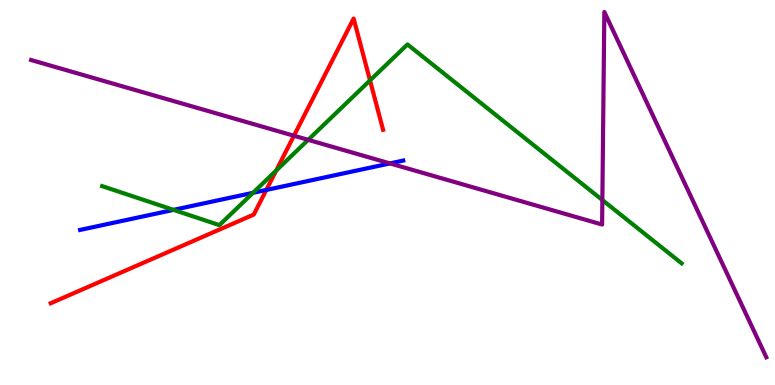[{'lines': ['blue', 'red'], 'intersections': [{'x': 3.44, 'y': 5.07}]}, {'lines': ['green', 'red'], 'intersections': [{'x': 3.56, 'y': 5.57}, {'x': 4.77, 'y': 7.91}]}, {'lines': ['purple', 'red'], 'intersections': [{'x': 3.79, 'y': 6.47}]}, {'lines': ['blue', 'green'], 'intersections': [{'x': 2.24, 'y': 4.55}, {'x': 3.26, 'y': 4.99}]}, {'lines': ['blue', 'purple'], 'intersections': [{'x': 5.03, 'y': 5.76}]}, {'lines': ['green', 'purple'], 'intersections': [{'x': 3.98, 'y': 6.37}, {'x': 7.77, 'y': 4.8}]}]